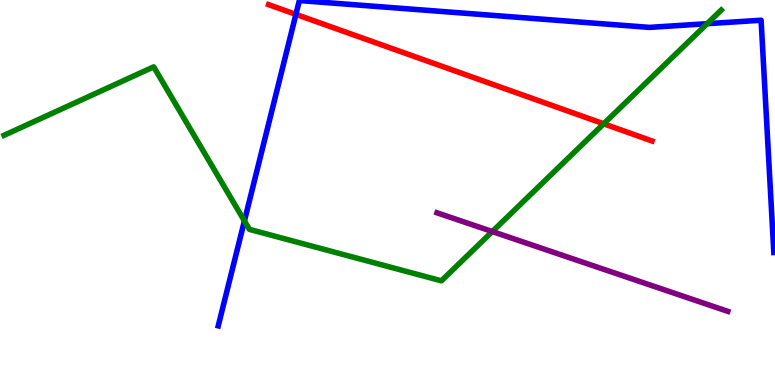[{'lines': ['blue', 'red'], 'intersections': [{'x': 3.82, 'y': 9.63}]}, {'lines': ['green', 'red'], 'intersections': [{'x': 7.79, 'y': 6.78}]}, {'lines': ['purple', 'red'], 'intersections': []}, {'lines': ['blue', 'green'], 'intersections': [{'x': 3.15, 'y': 4.26}, {'x': 9.12, 'y': 9.38}]}, {'lines': ['blue', 'purple'], 'intersections': []}, {'lines': ['green', 'purple'], 'intersections': [{'x': 6.35, 'y': 3.99}]}]